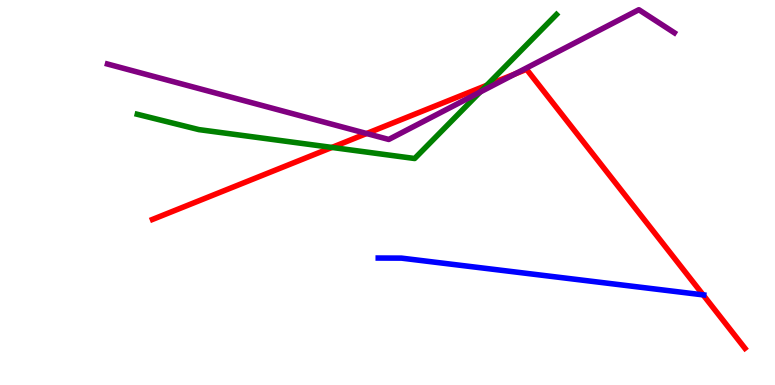[{'lines': ['blue', 'red'], 'intersections': [{'x': 9.07, 'y': 2.34}]}, {'lines': ['green', 'red'], 'intersections': [{'x': 4.28, 'y': 6.17}, {'x': 6.28, 'y': 7.78}]}, {'lines': ['purple', 'red'], 'intersections': [{'x': 4.73, 'y': 6.53}, {'x': 6.64, 'y': 8.08}]}, {'lines': ['blue', 'green'], 'intersections': []}, {'lines': ['blue', 'purple'], 'intersections': []}, {'lines': ['green', 'purple'], 'intersections': [{'x': 6.19, 'y': 7.61}]}]